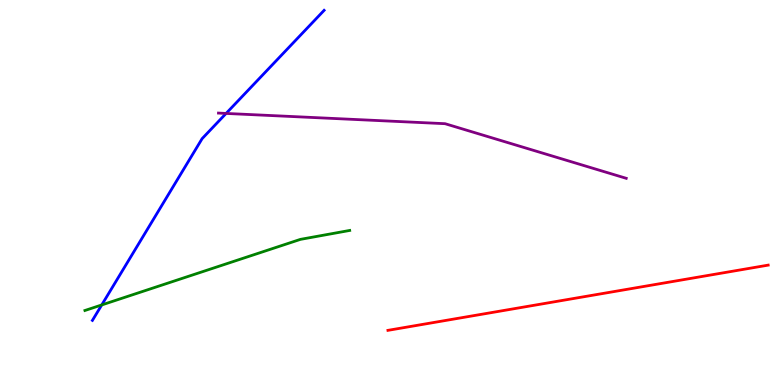[{'lines': ['blue', 'red'], 'intersections': []}, {'lines': ['green', 'red'], 'intersections': []}, {'lines': ['purple', 'red'], 'intersections': []}, {'lines': ['blue', 'green'], 'intersections': [{'x': 1.31, 'y': 2.08}]}, {'lines': ['blue', 'purple'], 'intersections': [{'x': 2.92, 'y': 7.05}]}, {'lines': ['green', 'purple'], 'intersections': []}]